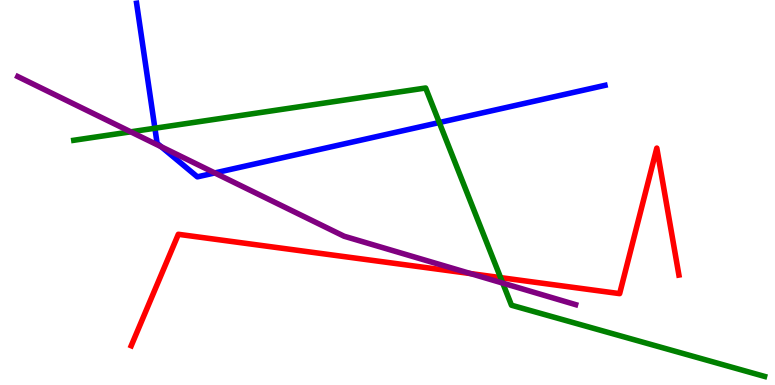[{'lines': ['blue', 'red'], 'intersections': []}, {'lines': ['green', 'red'], 'intersections': [{'x': 6.46, 'y': 2.79}]}, {'lines': ['purple', 'red'], 'intersections': [{'x': 6.07, 'y': 2.89}]}, {'lines': ['blue', 'green'], 'intersections': [{'x': 2.0, 'y': 6.67}, {'x': 5.67, 'y': 6.82}]}, {'lines': ['blue', 'purple'], 'intersections': [{'x': 2.08, 'y': 6.19}, {'x': 2.77, 'y': 5.51}]}, {'lines': ['green', 'purple'], 'intersections': [{'x': 1.69, 'y': 6.58}, {'x': 6.49, 'y': 2.65}]}]